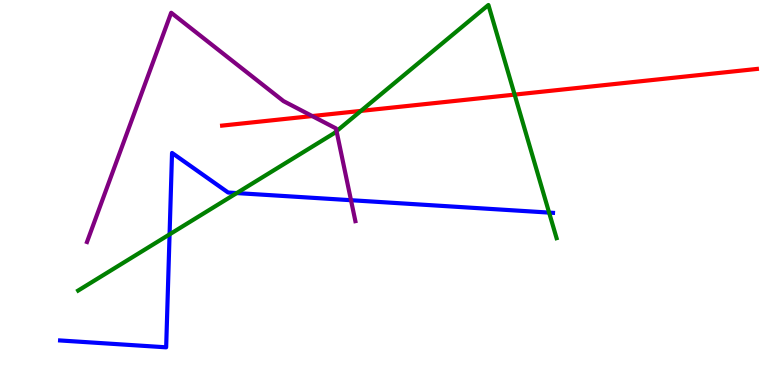[{'lines': ['blue', 'red'], 'intersections': []}, {'lines': ['green', 'red'], 'intersections': [{'x': 4.66, 'y': 7.12}, {'x': 6.64, 'y': 7.54}]}, {'lines': ['purple', 'red'], 'intersections': [{'x': 4.03, 'y': 6.99}]}, {'lines': ['blue', 'green'], 'intersections': [{'x': 2.19, 'y': 3.91}, {'x': 3.05, 'y': 4.99}, {'x': 7.09, 'y': 4.48}]}, {'lines': ['blue', 'purple'], 'intersections': [{'x': 4.53, 'y': 4.8}]}, {'lines': ['green', 'purple'], 'intersections': [{'x': 4.34, 'y': 6.59}]}]